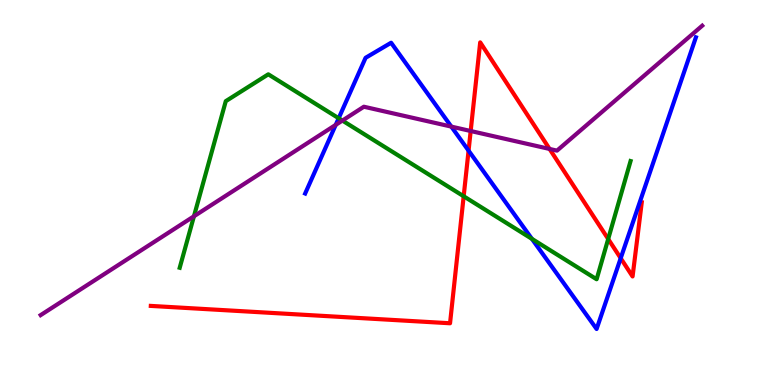[{'lines': ['blue', 'red'], 'intersections': [{'x': 6.05, 'y': 6.09}, {'x': 8.01, 'y': 3.29}]}, {'lines': ['green', 'red'], 'intersections': [{'x': 5.98, 'y': 4.9}, {'x': 7.85, 'y': 3.79}]}, {'lines': ['purple', 'red'], 'intersections': [{'x': 6.07, 'y': 6.6}, {'x': 7.09, 'y': 6.13}]}, {'lines': ['blue', 'green'], 'intersections': [{'x': 4.37, 'y': 6.93}, {'x': 6.86, 'y': 3.8}]}, {'lines': ['blue', 'purple'], 'intersections': [{'x': 4.33, 'y': 6.76}, {'x': 5.82, 'y': 6.71}]}, {'lines': ['green', 'purple'], 'intersections': [{'x': 2.5, 'y': 4.38}, {'x': 4.42, 'y': 6.87}]}]